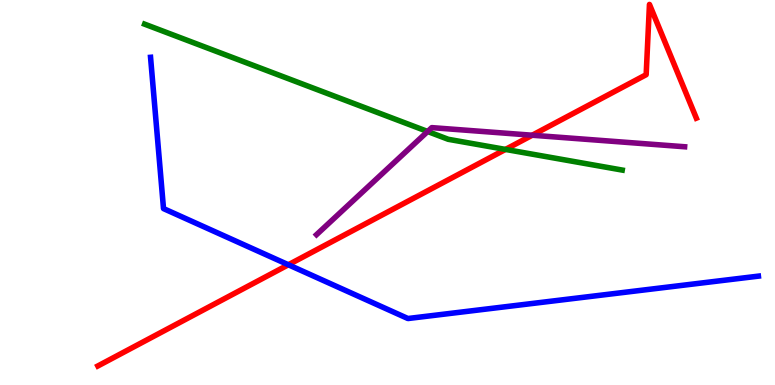[{'lines': ['blue', 'red'], 'intersections': [{'x': 3.72, 'y': 3.12}]}, {'lines': ['green', 'red'], 'intersections': [{'x': 6.52, 'y': 6.12}]}, {'lines': ['purple', 'red'], 'intersections': [{'x': 6.87, 'y': 6.49}]}, {'lines': ['blue', 'green'], 'intersections': []}, {'lines': ['blue', 'purple'], 'intersections': []}, {'lines': ['green', 'purple'], 'intersections': [{'x': 5.52, 'y': 6.58}]}]